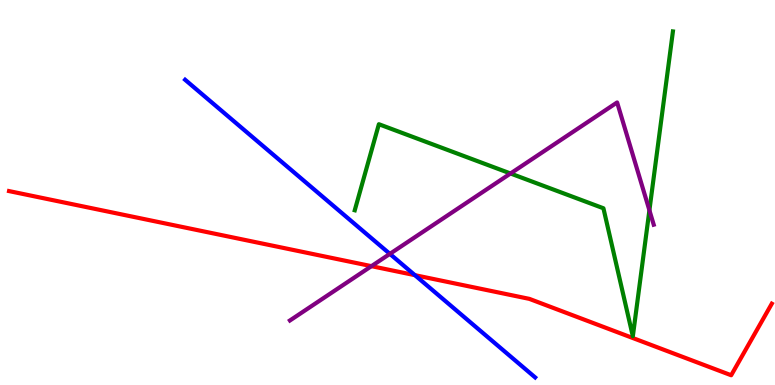[{'lines': ['blue', 'red'], 'intersections': [{'x': 5.35, 'y': 2.85}]}, {'lines': ['green', 'red'], 'intersections': []}, {'lines': ['purple', 'red'], 'intersections': [{'x': 4.79, 'y': 3.09}]}, {'lines': ['blue', 'green'], 'intersections': []}, {'lines': ['blue', 'purple'], 'intersections': [{'x': 5.03, 'y': 3.41}]}, {'lines': ['green', 'purple'], 'intersections': [{'x': 6.59, 'y': 5.49}, {'x': 8.38, 'y': 4.54}]}]